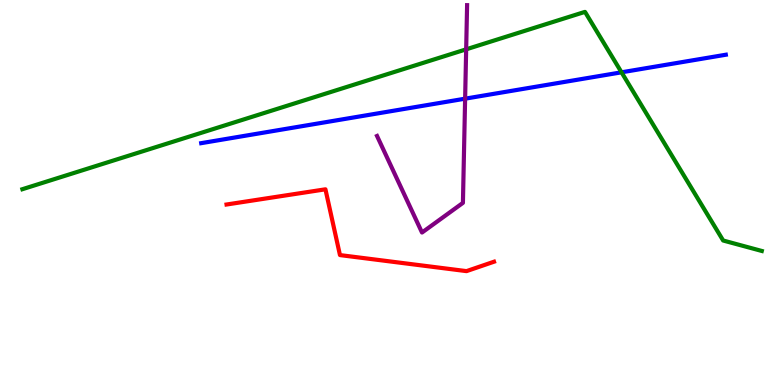[{'lines': ['blue', 'red'], 'intersections': []}, {'lines': ['green', 'red'], 'intersections': []}, {'lines': ['purple', 'red'], 'intersections': []}, {'lines': ['blue', 'green'], 'intersections': [{'x': 8.02, 'y': 8.12}]}, {'lines': ['blue', 'purple'], 'intersections': [{'x': 6.0, 'y': 7.44}]}, {'lines': ['green', 'purple'], 'intersections': [{'x': 6.02, 'y': 8.72}]}]